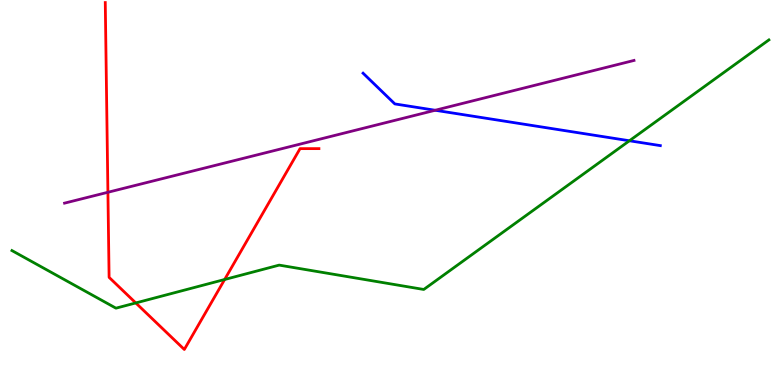[{'lines': ['blue', 'red'], 'intersections': []}, {'lines': ['green', 'red'], 'intersections': [{'x': 1.75, 'y': 2.13}, {'x': 2.9, 'y': 2.74}]}, {'lines': ['purple', 'red'], 'intersections': [{'x': 1.39, 'y': 5.01}]}, {'lines': ['blue', 'green'], 'intersections': [{'x': 8.12, 'y': 6.34}]}, {'lines': ['blue', 'purple'], 'intersections': [{'x': 5.62, 'y': 7.14}]}, {'lines': ['green', 'purple'], 'intersections': []}]